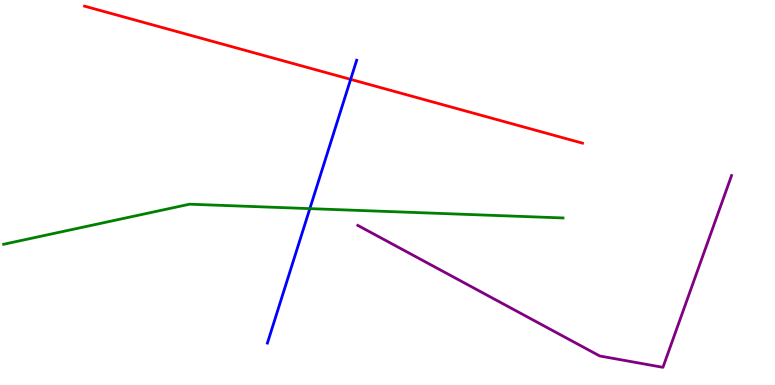[{'lines': ['blue', 'red'], 'intersections': [{'x': 4.52, 'y': 7.94}]}, {'lines': ['green', 'red'], 'intersections': []}, {'lines': ['purple', 'red'], 'intersections': []}, {'lines': ['blue', 'green'], 'intersections': [{'x': 4.0, 'y': 4.58}]}, {'lines': ['blue', 'purple'], 'intersections': []}, {'lines': ['green', 'purple'], 'intersections': []}]